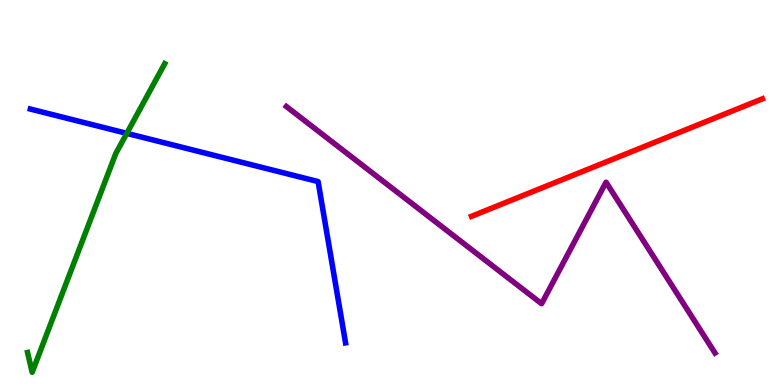[{'lines': ['blue', 'red'], 'intersections': []}, {'lines': ['green', 'red'], 'intersections': []}, {'lines': ['purple', 'red'], 'intersections': []}, {'lines': ['blue', 'green'], 'intersections': [{'x': 1.64, 'y': 6.54}]}, {'lines': ['blue', 'purple'], 'intersections': []}, {'lines': ['green', 'purple'], 'intersections': []}]